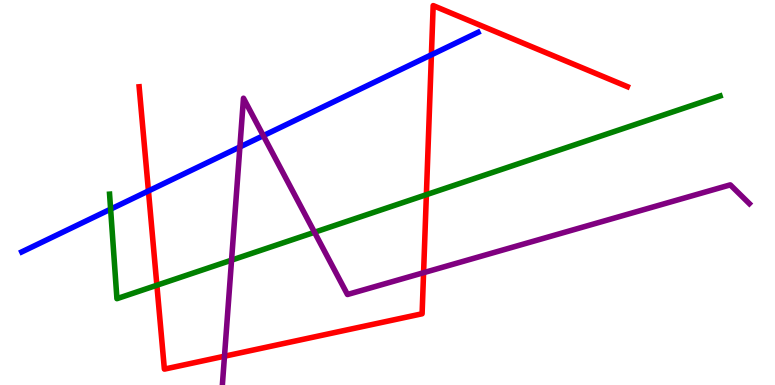[{'lines': ['blue', 'red'], 'intersections': [{'x': 1.92, 'y': 5.04}, {'x': 5.57, 'y': 8.58}]}, {'lines': ['green', 'red'], 'intersections': [{'x': 2.02, 'y': 2.59}, {'x': 5.5, 'y': 4.94}]}, {'lines': ['purple', 'red'], 'intersections': [{'x': 2.9, 'y': 0.748}, {'x': 5.47, 'y': 2.92}]}, {'lines': ['blue', 'green'], 'intersections': [{'x': 1.43, 'y': 4.57}]}, {'lines': ['blue', 'purple'], 'intersections': [{'x': 3.1, 'y': 6.18}, {'x': 3.4, 'y': 6.48}]}, {'lines': ['green', 'purple'], 'intersections': [{'x': 2.99, 'y': 3.24}, {'x': 4.06, 'y': 3.97}]}]